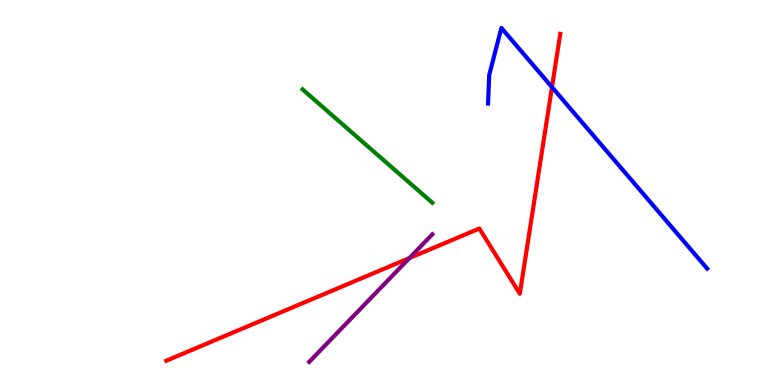[{'lines': ['blue', 'red'], 'intersections': [{'x': 7.12, 'y': 7.74}]}, {'lines': ['green', 'red'], 'intersections': []}, {'lines': ['purple', 'red'], 'intersections': [{'x': 5.28, 'y': 3.3}]}, {'lines': ['blue', 'green'], 'intersections': []}, {'lines': ['blue', 'purple'], 'intersections': []}, {'lines': ['green', 'purple'], 'intersections': []}]